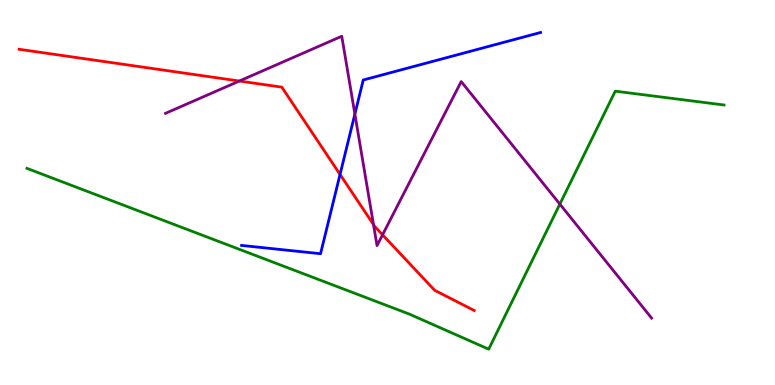[{'lines': ['blue', 'red'], 'intersections': [{'x': 4.39, 'y': 5.47}]}, {'lines': ['green', 'red'], 'intersections': []}, {'lines': ['purple', 'red'], 'intersections': [{'x': 3.09, 'y': 7.9}, {'x': 4.82, 'y': 4.17}, {'x': 4.94, 'y': 3.9}]}, {'lines': ['blue', 'green'], 'intersections': []}, {'lines': ['blue', 'purple'], 'intersections': [{'x': 4.58, 'y': 7.04}]}, {'lines': ['green', 'purple'], 'intersections': [{'x': 7.22, 'y': 4.7}]}]